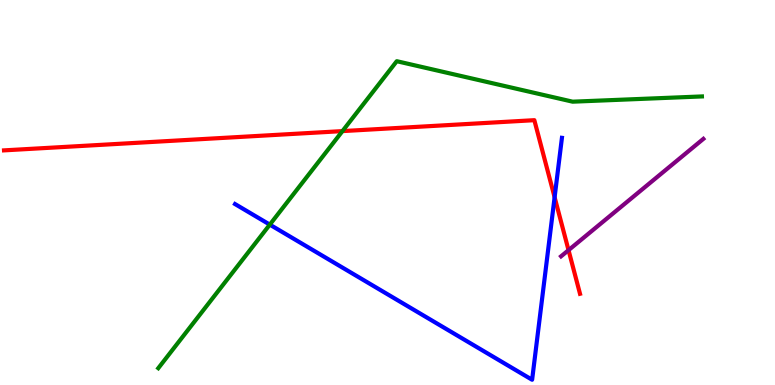[{'lines': ['blue', 'red'], 'intersections': [{'x': 7.16, 'y': 4.88}]}, {'lines': ['green', 'red'], 'intersections': [{'x': 4.42, 'y': 6.59}]}, {'lines': ['purple', 'red'], 'intersections': [{'x': 7.34, 'y': 3.5}]}, {'lines': ['blue', 'green'], 'intersections': [{'x': 3.48, 'y': 4.17}]}, {'lines': ['blue', 'purple'], 'intersections': []}, {'lines': ['green', 'purple'], 'intersections': []}]